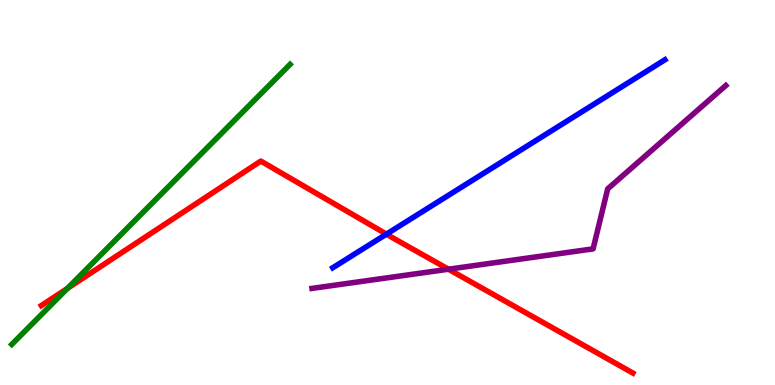[{'lines': ['blue', 'red'], 'intersections': [{'x': 4.99, 'y': 3.92}]}, {'lines': ['green', 'red'], 'intersections': [{'x': 0.87, 'y': 2.51}]}, {'lines': ['purple', 'red'], 'intersections': [{'x': 5.79, 'y': 3.01}]}, {'lines': ['blue', 'green'], 'intersections': []}, {'lines': ['blue', 'purple'], 'intersections': []}, {'lines': ['green', 'purple'], 'intersections': []}]